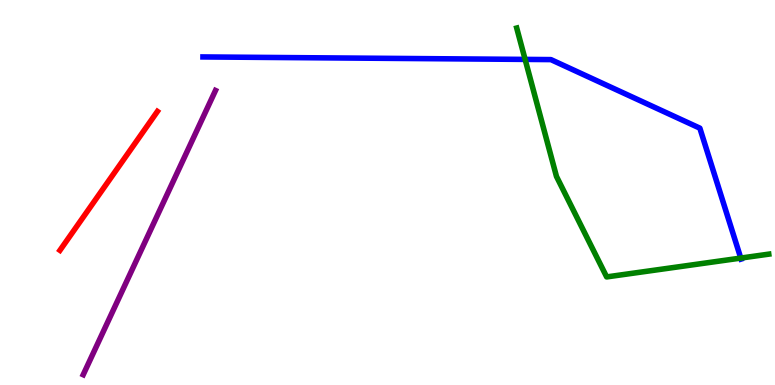[{'lines': ['blue', 'red'], 'intersections': []}, {'lines': ['green', 'red'], 'intersections': []}, {'lines': ['purple', 'red'], 'intersections': []}, {'lines': ['blue', 'green'], 'intersections': [{'x': 6.78, 'y': 8.46}, {'x': 9.56, 'y': 3.3}]}, {'lines': ['blue', 'purple'], 'intersections': []}, {'lines': ['green', 'purple'], 'intersections': []}]